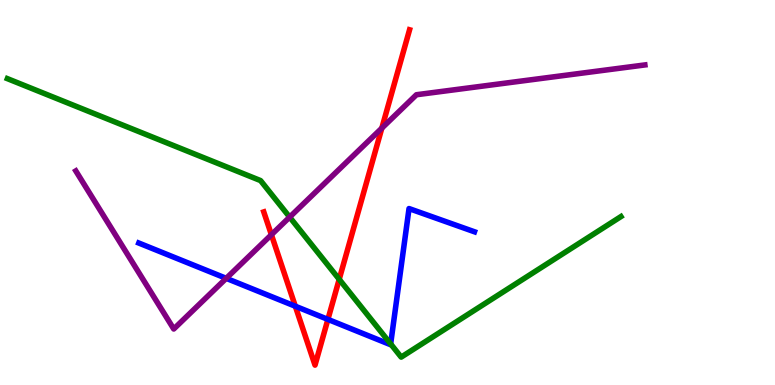[{'lines': ['blue', 'red'], 'intersections': [{'x': 3.81, 'y': 2.05}, {'x': 4.23, 'y': 1.7}]}, {'lines': ['green', 'red'], 'intersections': [{'x': 4.38, 'y': 2.74}]}, {'lines': ['purple', 'red'], 'intersections': [{'x': 3.5, 'y': 3.9}, {'x': 4.93, 'y': 6.67}]}, {'lines': ['blue', 'green'], 'intersections': [{'x': 5.04, 'y': 1.07}]}, {'lines': ['blue', 'purple'], 'intersections': [{'x': 2.92, 'y': 2.77}]}, {'lines': ['green', 'purple'], 'intersections': [{'x': 3.74, 'y': 4.36}]}]